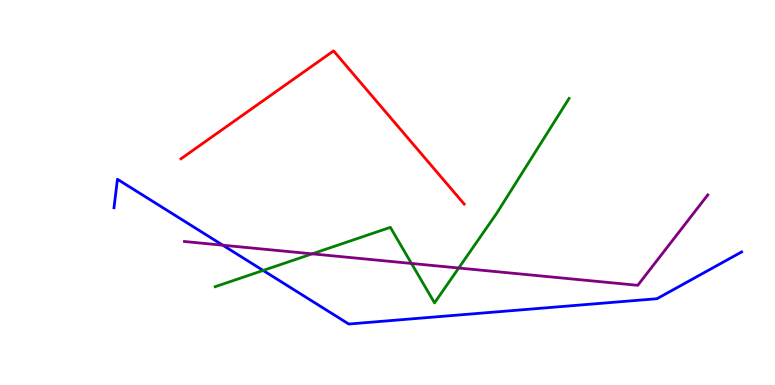[{'lines': ['blue', 'red'], 'intersections': []}, {'lines': ['green', 'red'], 'intersections': []}, {'lines': ['purple', 'red'], 'intersections': []}, {'lines': ['blue', 'green'], 'intersections': [{'x': 3.4, 'y': 2.98}]}, {'lines': ['blue', 'purple'], 'intersections': [{'x': 2.87, 'y': 3.63}]}, {'lines': ['green', 'purple'], 'intersections': [{'x': 4.03, 'y': 3.41}, {'x': 5.31, 'y': 3.16}, {'x': 5.92, 'y': 3.04}]}]